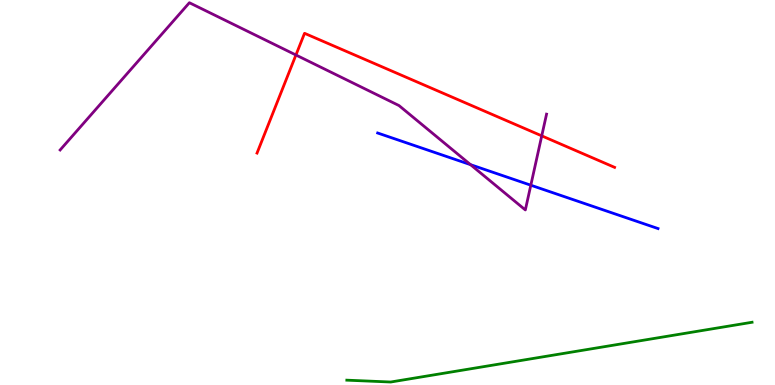[{'lines': ['blue', 'red'], 'intersections': []}, {'lines': ['green', 'red'], 'intersections': []}, {'lines': ['purple', 'red'], 'intersections': [{'x': 3.82, 'y': 8.57}, {'x': 6.99, 'y': 6.47}]}, {'lines': ['blue', 'green'], 'intersections': []}, {'lines': ['blue', 'purple'], 'intersections': [{'x': 6.07, 'y': 5.72}, {'x': 6.85, 'y': 5.19}]}, {'lines': ['green', 'purple'], 'intersections': []}]